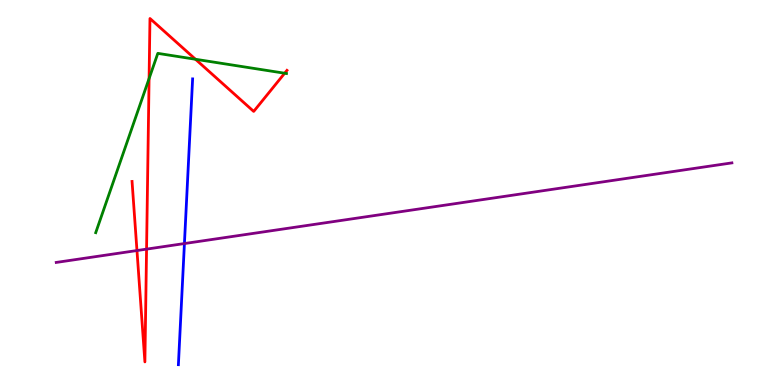[{'lines': ['blue', 'red'], 'intersections': []}, {'lines': ['green', 'red'], 'intersections': [{'x': 1.92, 'y': 7.96}, {'x': 2.52, 'y': 8.46}, {'x': 3.67, 'y': 8.1}]}, {'lines': ['purple', 'red'], 'intersections': [{'x': 1.77, 'y': 3.49}, {'x': 1.89, 'y': 3.53}]}, {'lines': ['blue', 'green'], 'intersections': []}, {'lines': ['blue', 'purple'], 'intersections': [{'x': 2.38, 'y': 3.67}]}, {'lines': ['green', 'purple'], 'intersections': []}]